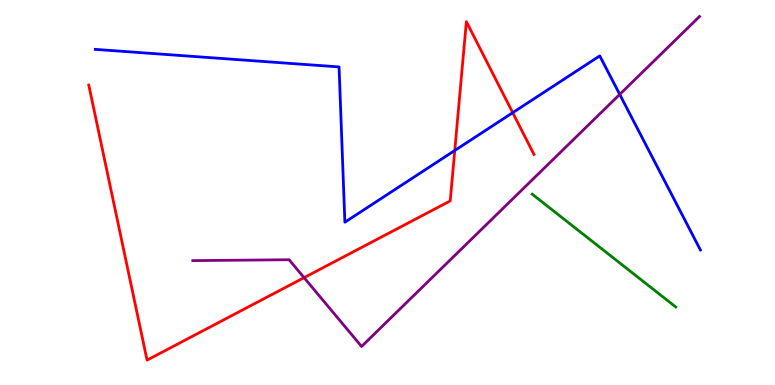[{'lines': ['blue', 'red'], 'intersections': [{'x': 5.87, 'y': 6.09}, {'x': 6.62, 'y': 7.07}]}, {'lines': ['green', 'red'], 'intersections': []}, {'lines': ['purple', 'red'], 'intersections': [{'x': 3.92, 'y': 2.79}]}, {'lines': ['blue', 'green'], 'intersections': []}, {'lines': ['blue', 'purple'], 'intersections': [{'x': 8.0, 'y': 7.55}]}, {'lines': ['green', 'purple'], 'intersections': []}]